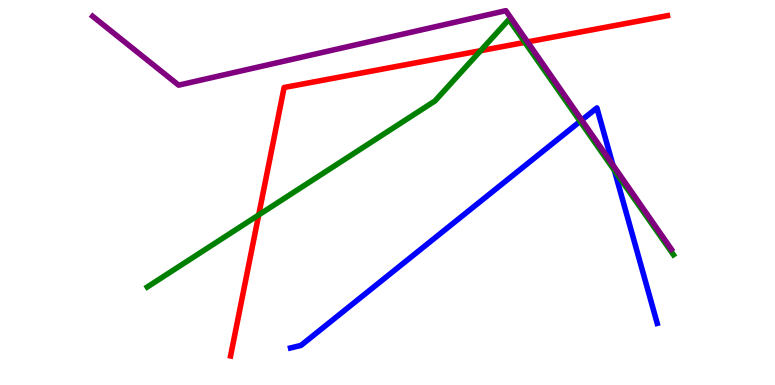[{'lines': ['blue', 'red'], 'intersections': []}, {'lines': ['green', 'red'], 'intersections': [{'x': 3.34, 'y': 4.42}, {'x': 6.2, 'y': 8.68}, {'x': 6.77, 'y': 8.9}]}, {'lines': ['purple', 'red'], 'intersections': [{'x': 6.81, 'y': 8.91}]}, {'lines': ['blue', 'green'], 'intersections': [{'x': 7.49, 'y': 6.85}, {'x': 7.93, 'y': 5.58}]}, {'lines': ['blue', 'purple'], 'intersections': [{'x': 7.51, 'y': 6.88}, {'x': 7.91, 'y': 5.72}]}, {'lines': ['green', 'purple'], 'intersections': []}]